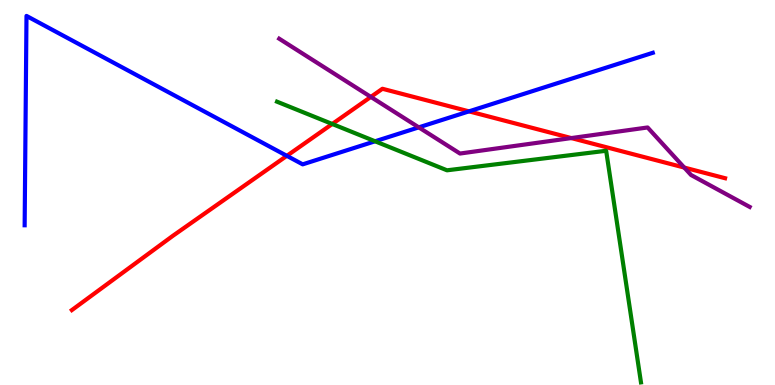[{'lines': ['blue', 'red'], 'intersections': [{'x': 3.7, 'y': 5.95}, {'x': 6.05, 'y': 7.11}]}, {'lines': ['green', 'red'], 'intersections': [{'x': 4.29, 'y': 6.78}]}, {'lines': ['purple', 'red'], 'intersections': [{'x': 4.79, 'y': 7.48}, {'x': 7.37, 'y': 6.41}, {'x': 8.83, 'y': 5.65}]}, {'lines': ['blue', 'green'], 'intersections': [{'x': 4.84, 'y': 6.33}]}, {'lines': ['blue', 'purple'], 'intersections': [{'x': 5.4, 'y': 6.69}]}, {'lines': ['green', 'purple'], 'intersections': []}]